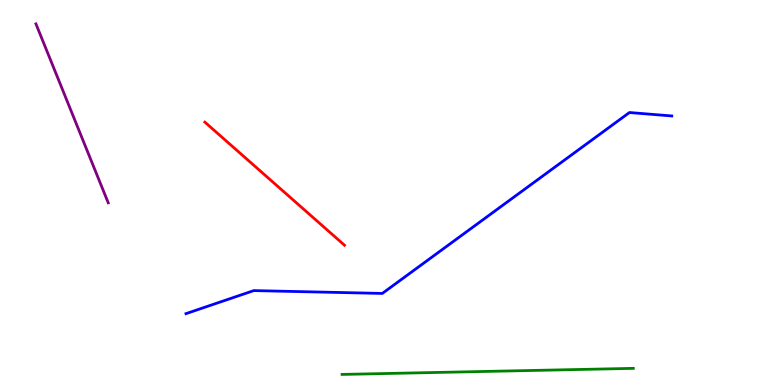[{'lines': ['blue', 'red'], 'intersections': []}, {'lines': ['green', 'red'], 'intersections': []}, {'lines': ['purple', 'red'], 'intersections': []}, {'lines': ['blue', 'green'], 'intersections': []}, {'lines': ['blue', 'purple'], 'intersections': []}, {'lines': ['green', 'purple'], 'intersections': []}]